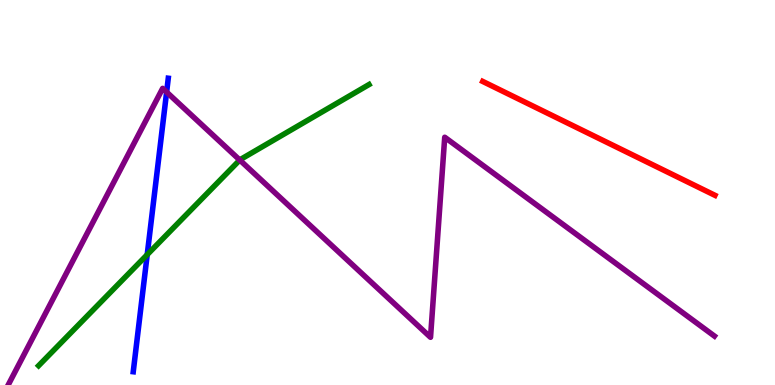[{'lines': ['blue', 'red'], 'intersections': []}, {'lines': ['green', 'red'], 'intersections': []}, {'lines': ['purple', 'red'], 'intersections': []}, {'lines': ['blue', 'green'], 'intersections': [{'x': 1.9, 'y': 3.39}]}, {'lines': ['blue', 'purple'], 'intersections': [{'x': 2.15, 'y': 7.61}]}, {'lines': ['green', 'purple'], 'intersections': [{'x': 3.09, 'y': 5.84}]}]